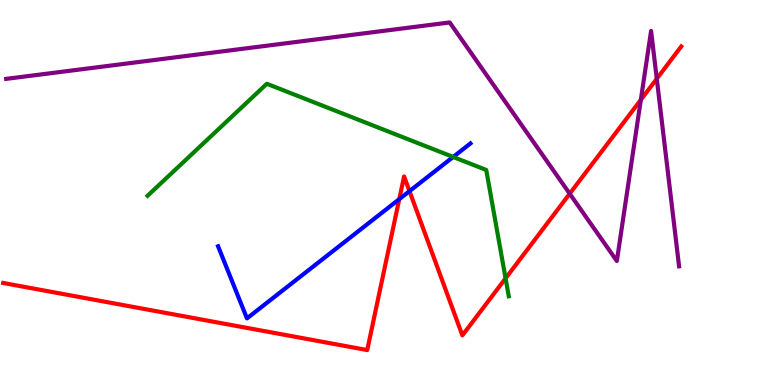[{'lines': ['blue', 'red'], 'intersections': [{'x': 5.15, 'y': 4.83}, {'x': 5.28, 'y': 5.04}]}, {'lines': ['green', 'red'], 'intersections': [{'x': 6.52, 'y': 2.77}]}, {'lines': ['purple', 'red'], 'intersections': [{'x': 7.35, 'y': 4.97}, {'x': 8.27, 'y': 7.41}, {'x': 8.47, 'y': 7.95}]}, {'lines': ['blue', 'green'], 'intersections': [{'x': 5.85, 'y': 5.92}]}, {'lines': ['blue', 'purple'], 'intersections': []}, {'lines': ['green', 'purple'], 'intersections': []}]